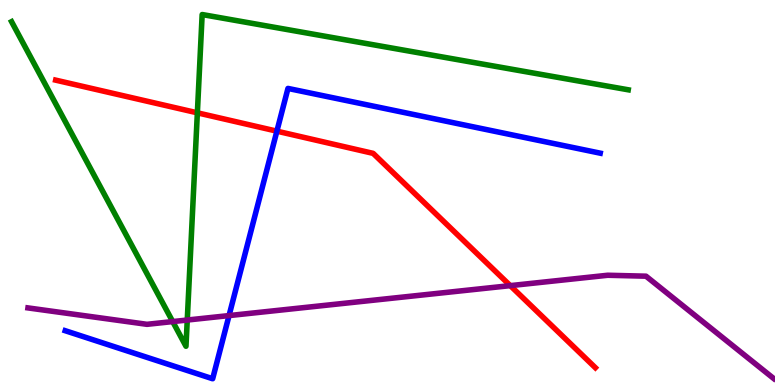[{'lines': ['blue', 'red'], 'intersections': [{'x': 3.57, 'y': 6.59}]}, {'lines': ['green', 'red'], 'intersections': [{'x': 2.55, 'y': 7.07}]}, {'lines': ['purple', 'red'], 'intersections': [{'x': 6.58, 'y': 2.58}]}, {'lines': ['blue', 'green'], 'intersections': []}, {'lines': ['blue', 'purple'], 'intersections': [{'x': 2.96, 'y': 1.8}]}, {'lines': ['green', 'purple'], 'intersections': [{'x': 2.23, 'y': 1.65}, {'x': 2.42, 'y': 1.69}]}]